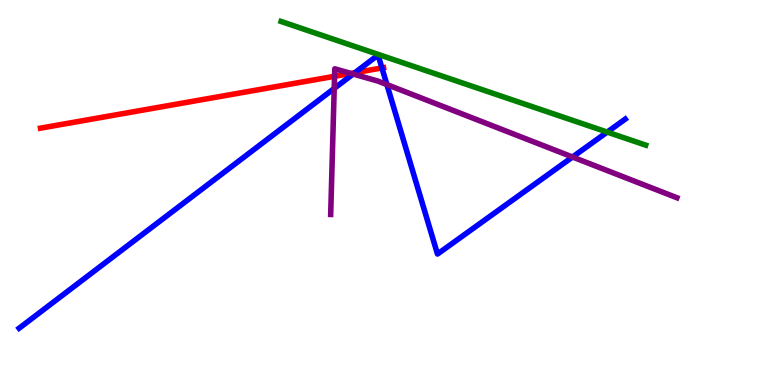[{'lines': ['blue', 'red'], 'intersections': [{'x': 4.58, 'y': 8.11}, {'x': 4.93, 'y': 8.24}]}, {'lines': ['green', 'red'], 'intersections': []}, {'lines': ['purple', 'red'], 'intersections': [{'x': 4.32, 'y': 8.02}, {'x': 4.53, 'y': 8.09}]}, {'lines': ['blue', 'green'], 'intersections': [{'x': 7.83, 'y': 6.57}]}, {'lines': ['blue', 'purple'], 'intersections': [{'x': 4.31, 'y': 7.7}, {'x': 4.56, 'y': 8.08}, {'x': 4.99, 'y': 7.8}, {'x': 7.39, 'y': 5.92}]}, {'lines': ['green', 'purple'], 'intersections': []}]